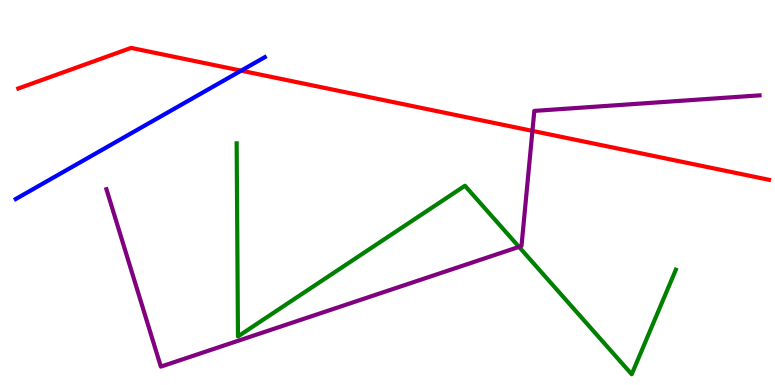[{'lines': ['blue', 'red'], 'intersections': [{'x': 3.11, 'y': 8.16}]}, {'lines': ['green', 'red'], 'intersections': []}, {'lines': ['purple', 'red'], 'intersections': [{'x': 6.87, 'y': 6.6}]}, {'lines': ['blue', 'green'], 'intersections': []}, {'lines': ['blue', 'purple'], 'intersections': []}, {'lines': ['green', 'purple'], 'intersections': [{'x': 6.7, 'y': 3.59}]}]